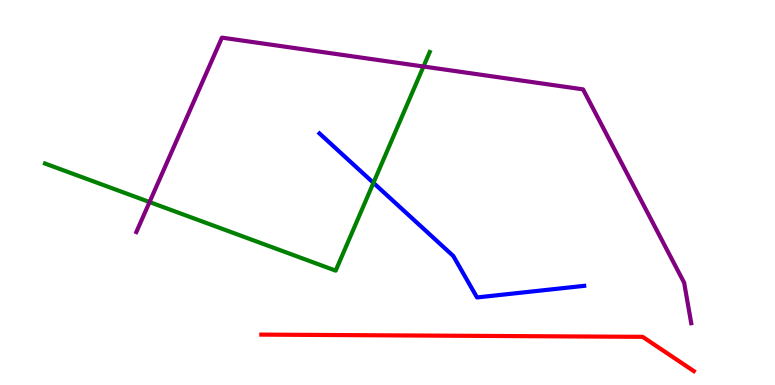[{'lines': ['blue', 'red'], 'intersections': []}, {'lines': ['green', 'red'], 'intersections': []}, {'lines': ['purple', 'red'], 'intersections': []}, {'lines': ['blue', 'green'], 'intersections': [{'x': 4.82, 'y': 5.25}]}, {'lines': ['blue', 'purple'], 'intersections': []}, {'lines': ['green', 'purple'], 'intersections': [{'x': 1.93, 'y': 4.75}, {'x': 5.46, 'y': 8.27}]}]